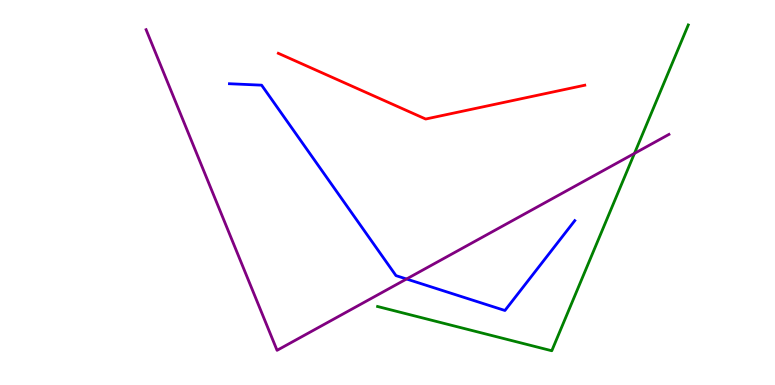[{'lines': ['blue', 'red'], 'intersections': []}, {'lines': ['green', 'red'], 'intersections': []}, {'lines': ['purple', 'red'], 'intersections': []}, {'lines': ['blue', 'green'], 'intersections': []}, {'lines': ['blue', 'purple'], 'intersections': [{'x': 5.25, 'y': 2.75}]}, {'lines': ['green', 'purple'], 'intersections': [{'x': 8.19, 'y': 6.02}]}]